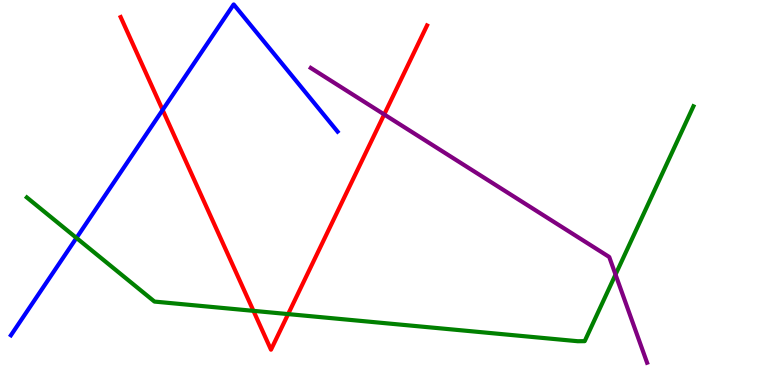[{'lines': ['blue', 'red'], 'intersections': [{'x': 2.1, 'y': 7.14}]}, {'lines': ['green', 'red'], 'intersections': [{'x': 3.27, 'y': 1.93}, {'x': 3.72, 'y': 1.84}]}, {'lines': ['purple', 'red'], 'intersections': [{'x': 4.96, 'y': 7.03}]}, {'lines': ['blue', 'green'], 'intersections': [{'x': 0.987, 'y': 3.82}]}, {'lines': ['blue', 'purple'], 'intersections': []}, {'lines': ['green', 'purple'], 'intersections': [{'x': 7.94, 'y': 2.87}]}]